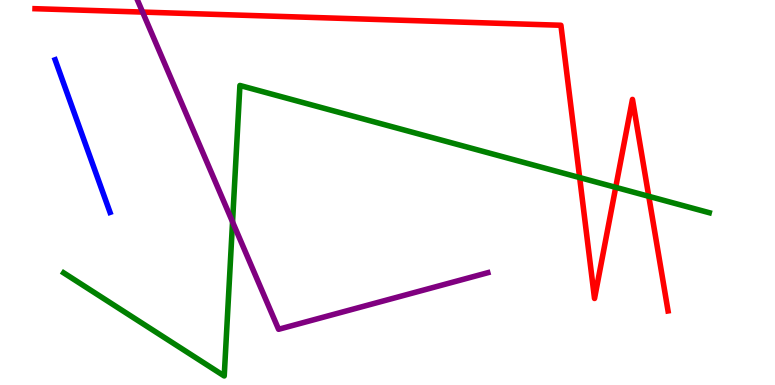[{'lines': ['blue', 'red'], 'intersections': []}, {'lines': ['green', 'red'], 'intersections': [{'x': 7.48, 'y': 5.39}, {'x': 7.94, 'y': 5.13}, {'x': 8.37, 'y': 4.9}]}, {'lines': ['purple', 'red'], 'intersections': [{'x': 1.84, 'y': 9.69}]}, {'lines': ['blue', 'green'], 'intersections': []}, {'lines': ['blue', 'purple'], 'intersections': []}, {'lines': ['green', 'purple'], 'intersections': [{'x': 3.0, 'y': 4.24}]}]